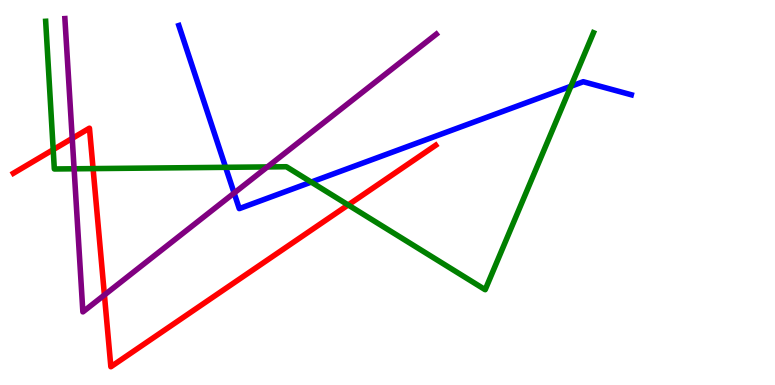[{'lines': ['blue', 'red'], 'intersections': []}, {'lines': ['green', 'red'], 'intersections': [{'x': 0.686, 'y': 6.11}, {'x': 1.2, 'y': 5.62}, {'x': 4.49, 'y': 4.68}]}, {'lines': ['purple', 'red'], 'intersections': [{'x': 0.932, 'y': 6.41}, {'x': 1.35, 'y': 2.34}]}, {'lines': ['blue', 'green'], 'intersections': [{'x': 2.91, 'y': 5.65}, {'x': 4.02, 'y': 5.27}, {'x': 7.37, 'y': 7.76}]}, {'lines': ['blue', 'purple'], 'intersections': [{'x': 3.02, 'y': 4.99}]}, {'lines': ['green', 'purple'], 'intersections': [{'x': 0.956, 'y': 5.62}, {'x': 3.45, 'y': 5.66}]}]